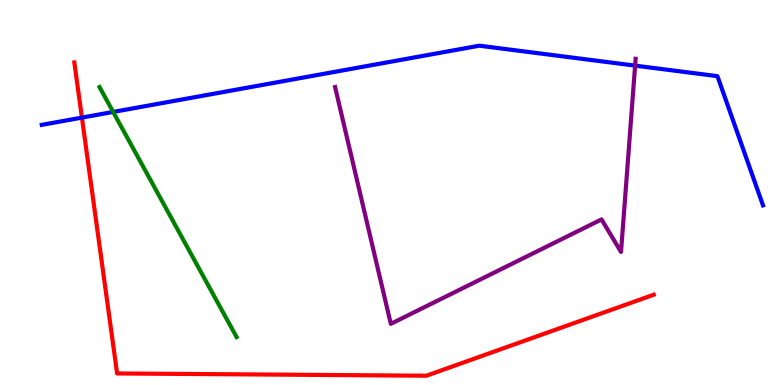[{'lines': ['blue', 'red'], 'intersections': [{'x': 1.06, 'y': 6.95}]}, {'lines': ['green', 'red'], 'intersections': []}, {'lines': ['purple', 'red'], 'intersections': []}, {'lines': ['blue', 'green'], 'intersections': [{'x': 1.46, 'y': 7.09}]}, {'lines': ['blue', 'purple'], 'intersections': [{'x': 8.19, 'y': 8.3}]}, {'lines': ['green', 'purple'], 'intersections': []}]